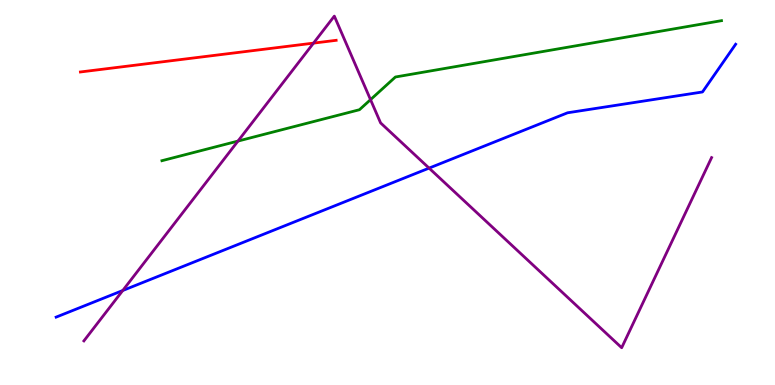[{'lines': ['blue', 'red'], 'intersections': []}, {'lines': ['green', 'red'], 'intersections': []}, {'lines': ['purple', 'red'], 'intersections': [{'x': 4.05, 'y': 8.88}]}, {'lines': ['blue', 'green'], 'intersections': []}, {'lines': ['blue', 'purple'], 'intersections': [{'x': 1.58, 'y': 2.45}, {'x': 5.54, 'y': 5.63}]}, {'lines': ['green', 'purple'], 'intersections': [{'x': 3.07, 'y': 6.34}, {'x': 4.78, 'y': 7.41}]}]